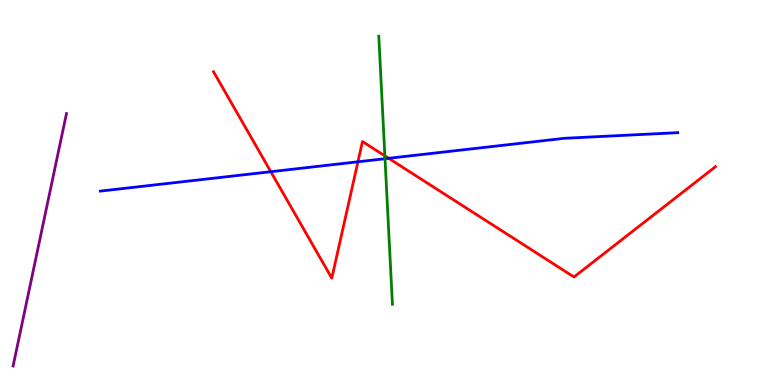[{'lines': ['blue', 'red'], 'intersections': [{'x': 3.49, 'y': 5.54}, {'x': 4.62, 'y': 5.8}, {'x': 5.01, 'y': 5.89}]}, {'lines': ['green', 'red'], 'intersections': [{'x': 4.97, 'y': 5.95}]}, {'lines': ['purple', 'red'], 'intersections': []}, {'lines': ['blue', 'green'], 'intersections': [{'x': 4.97, 'y': 5.88}]}, {'lines': ['blue', 'purple'], 'intersections': []}, {'lines': ['green', 'purple'], 'intersections': []}]